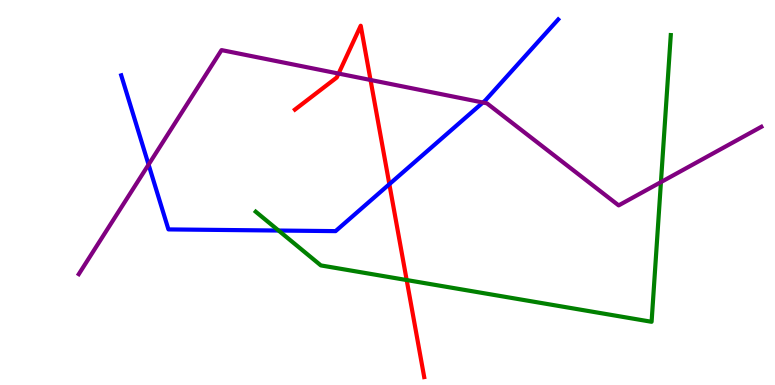[{'lines': ['blue', 'red'], 'intersections': [{'x': 5.02, 'y': 5.22}]}, {'lines': ['green', 'red'], 'intersections': [{'x': 5.25, 'y': 2.73}]}, {'lines': ['purple', 'red'], 'intersections': [{'x': 4.37, 'y': 8.09}, {'x': 4.78, 'y': 7.92}]}, {'lines': ['blue', 'green'], 'intersections': [{'x': 3.59, 'y': 4.01}]}, {'lines': ['blue', 'purple'], 'intersections': [{'x': 1.92, 'y': 5.72}, {'x': 6.23, 'y': 7.34}]}, {'lines': ['green', 'purple'], 'intersections': [{'x': 8.53, 'y': 5.27}]}]